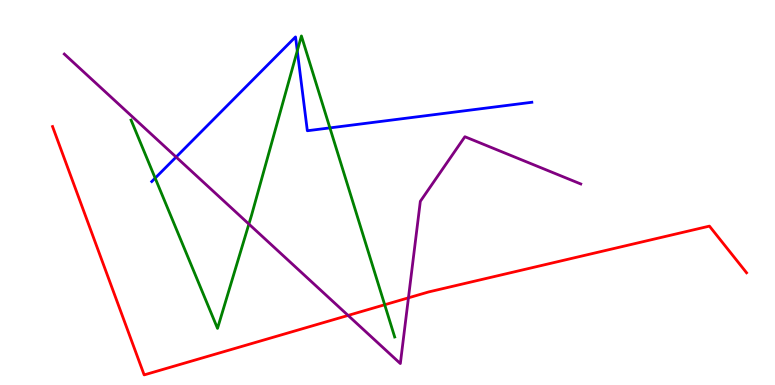[{'lines': ['blue', 'red'], 'intersections': []}, {'lines': ['green', 'red'], 'intersections': [{'x': 4.96, 'y': 2.08}]}, {'lines': ['purple', 'red'], 'intersections': [{'x': 4.49, 'y': 1.81}, {'x': 5.27, 'y': 2.26}]}, {'lines': ['blue', 'green'], 'intersections': [{'x': 2.0, 'y': 5.37}, {'x': 3.84, 'y': 8.68}, {'x': 4.26, 'y': 6.68}]}, {'lines': ['blue', 'purple'], 'intersections': [{'x': 2.27, 'y': 5.92}]}, {'lines': ['green', 'purple'], 'intersections': [{'x': 3.21, 'y': 4.18}]}]